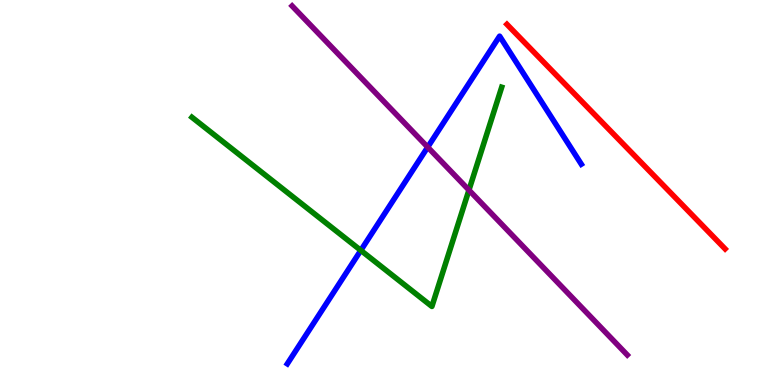[{'lines': ['blue', 'red'], 'intersections': []}, {'lines': ['green', 'red'], 'intersections': []}, {'lines': ['purple', 'red'], 'intersections': []}, {'lines': ['blue', 'green'], 'intersections': [{'x': 4.66, 'y': 3.5}]}, {'lines': ['blue', 'purple'], 'intersections': [{'x': 5.52, 'y': 6.18}]}, {'lines': ['green', 'purple'], 'intersections': [{'x': 6.05, 'y': 5.06}]}]